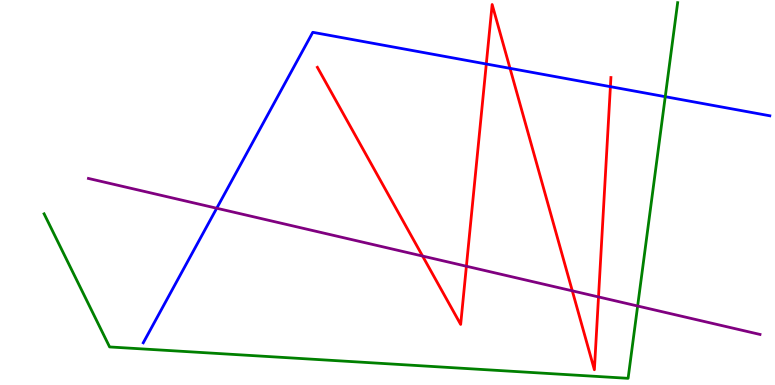[{'lines': ['blue', 'red'], 'intersections': [{'x': 6.27, 'y': 8.34}, {'x': 6.58, 'y': 8.23}, {'x': 7.88, 'y': 7.75}]}, {'lines': ['green', 'red'], 'intersections': []}, {'lines': ['purple', 'red'], 'intersections': [{'x': 5.45, 'y': 3.35}, {'x': 6.02, 'y': 3.08}, {'x': 7.38, 'y': 2.45}, {'x': 7.72, 'y': 2.29}]}, {'lines': ['blue', 'green'], 'intersections': [{'x': 8.58, 'y': 7.49}]}, {'lines': ['blue', 'purple'], 'intersections': [{'x': 2.8, 'y': 4.59}]}, {'lines': ['green', 'purple'], 'intersections': [{'x': 8.23, 'y': 2.05}]}]